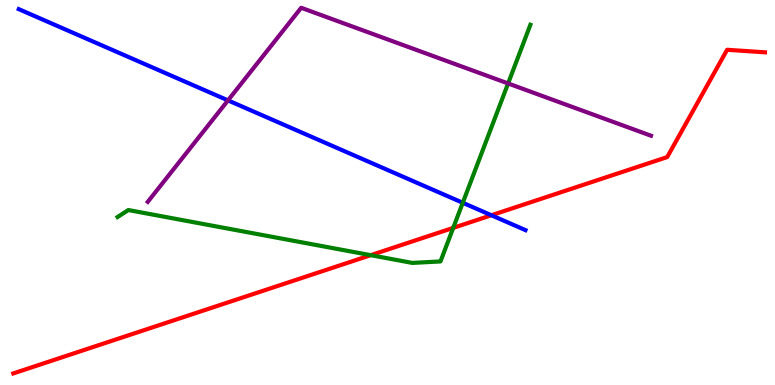[{'lines': ['blue', 'red'], 'intersections': [{'x': 6.34, 'y': 4.41}]}, {'lines': ['green', 'red'], 'intersections': [{'x': 4.78, 'y': 3.37}, {'x': 5.85, 'y': 4.08}]}, {'lines': ['purple', 'red'], 'intersections': []}, {'lines': ['blue', 'green'], 'intersections': [{'x': 5.97, 'y': 4.73}]}, {'lines': ['blue', 'purple'], 'intersections': [{'x': 2.94, 'y': 7.39}]}, {'lines': ['green', 'purple'], 'intersections': [{'x': 6.56, 'y': 7.83}]}]